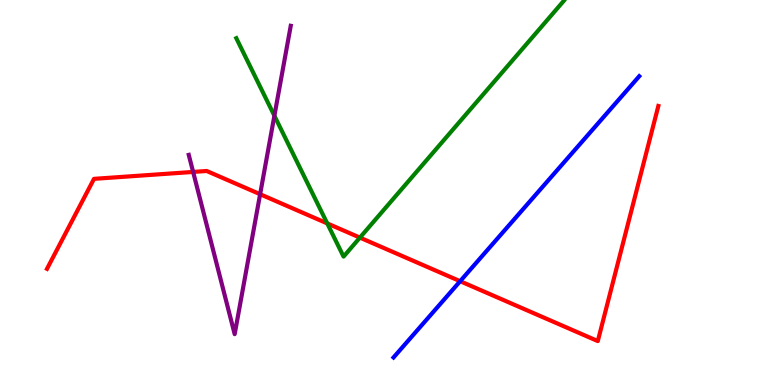[{'lines': ['blue', 'red'], 'intersections': [{'x': 5.94, 'y': 2.7}]}, {'lines': ['green', 'red'], 'intersections': [{'x': 4.22, 'y': 4.2}, {'x': 4.64, 'y': 3.83}]}, {'lines': ['purple', 'red'], 'intersections': [{'x': 2.49, 'y': 5.53}, {'x': 3.36, 'y': 4.96}]}, {'lines': ['blue', 'green'], 'intersections': []}, {'lines': ['blue', 'purple'], 'intersections': []}, {'lines': ['green', 'purple'], 'intersections': [{'x': 3.54, 'y': 6.99}]}]